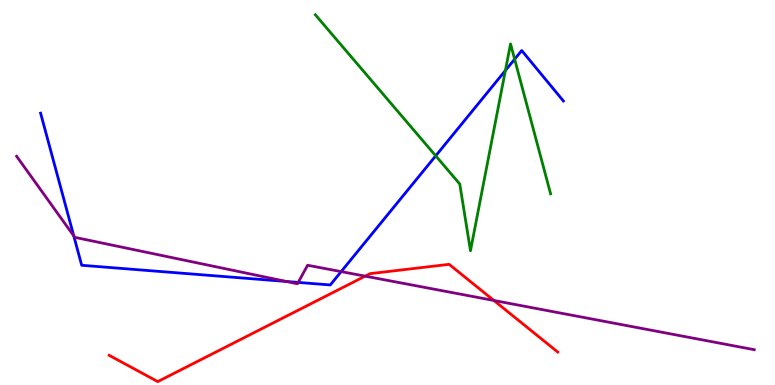[{'lines': ['blue', 'red'], 'intersections': []}, {'lines': ['green', 'red'], 'intersections': []}, {'lines': ['purple', 'red'], 'intersections': [{'x': 4.71, 'y': 2.83}, {'x': 6.37, 'y': 2.2}]}, {'lines': ['blue', 'green'], 'intersections': [{'x': 5.62, 'y': 5.95}, {'x': 6.52, 'y': 8.17}, {'x': 6.64, 'y': 8.46}]}, {'lines': ['blue', 'purple'], 'intersections': [{'x': 0.952, 'y': 3.87}, {'x': 3.7, 'y': 2.69}, {'x': 3.85, 'y': 2.66}, {'x': 4.4, 'y': 2.95}]}, {'lines': ['green', 'purple'], 'intersections': []}]